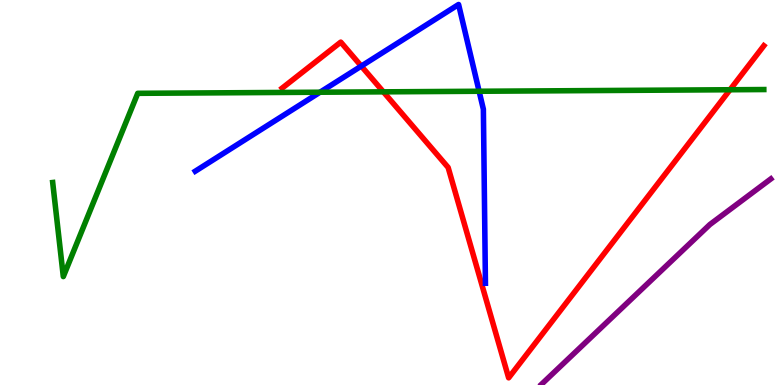[{'lines': ['blue', 'red'], 'intersections': [{'x': 4.66, 'y': 8.28}]}, {'lines': ['green', 'red'], 'intersections': [{'x': 4.95, 'y': 7.61}, {'x': 9.42, 'y': 7.67}]}, {'lines': ['purple', 'red'], 'intersections': []}, {'lines': ['blue', 'green'], 'intersections': [{'x': 4.13, 'y': 7.6}, {'x': 6.18, 'y': 7.63}]}, {'lines': ['blue', 'purple'], 'intersections': []}, {'lines': ['green', 'purple'], 'intersections': []}]